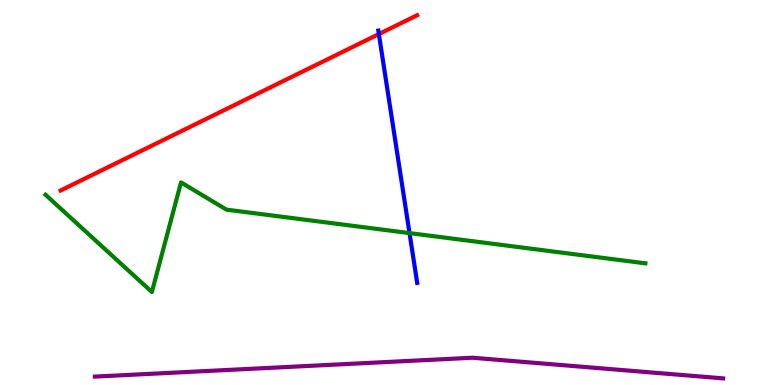[{'lines': ['blue', 'red'], 'intersections': [{'x': 4.89, 'y': 9.12}]}, {'lines': ['green', 'red'], 'intersections': []}, {'lines': ['purple', 'red'], 'intersections': []}, {'lines': ['blue', 'green'], 'intersections': [{'x': 5.28, 'y': 3.95}]}, {'lines': ['blue', 'purple'], 'intersections': []}, {'lines': ['green', 'purple'], 'intersections': []}]